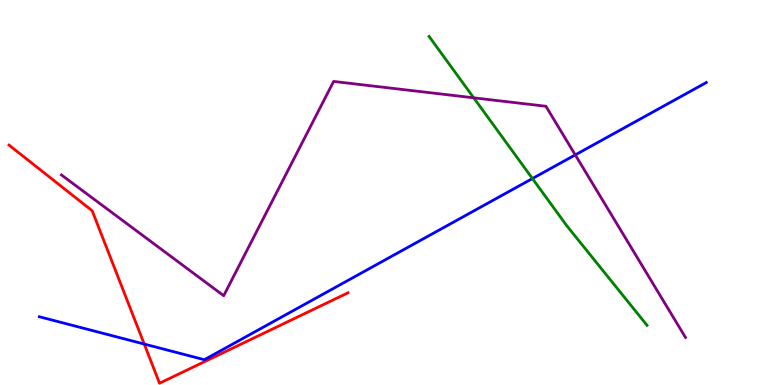[{'lines': ['blue', 'red'], 'intersections': [{'x': 1.86, 'y': 1.06}]}, {'lines': ['green', 'red'], 'intersections': []}, {'lines': ['purple', 'red'], 'intersections': []}, {'lines': ['blue', 'green'], 'intersections': [{'x': 6.87, 'y': 5.36}]}, {'lines': ['blue', 'purple'], 'intersections': [{'x': 7.42, 'y': 5.98}]}, {'lines': ['green', 'purple'], 'intersections': [{'x': 6.11, 'y': 7.46}]}]